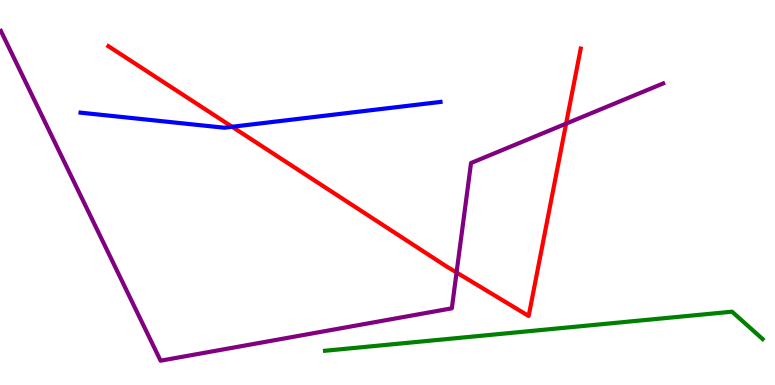[{'lines': ['blue', 'red'], 'intersections': [{'x': 2.99, 'y': 6.71}]}, {'lines': ['green', 'red'], 'intersections': []}, {'lines': ['purple', 'red'], 'intersections': [{'x': 5.89, 'y': 2.92}, {'x': 7.3, 'y': 6.79}]}, {'lines': ['blue', 'green'], 'intersections': []}, {'lines': ['blue', 'purple'], 'intersections': []}, {'lines': ['green', 'purple'], 'intersections': []}]